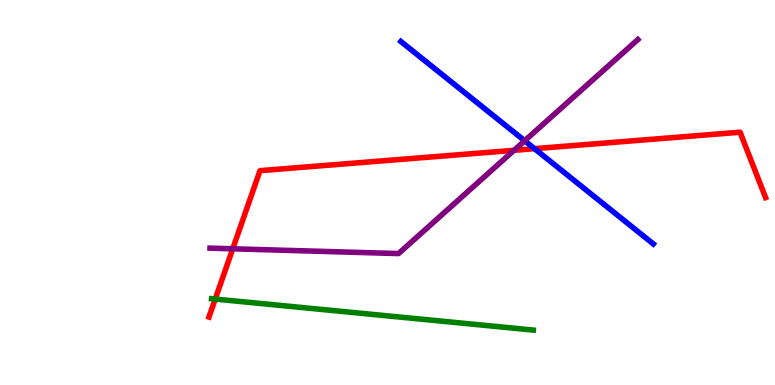[{'lines': ['blue', 'red'], 'intersections': [{'x': 6.9, 'y': 6.14}]}, {'lines': ['green', 'red'], 'intersections': [{'x': 2.78, 'y': 2.23}]}, {'lines': ['purple', 'red'], 'intersections': [{'x': 3.0, 'y': 3.54}, {'x': 6.63, 'y': 6.1}]}, {'lines': ['blue', 'green'], 'intersections': []}, {'lines': ['blue', 'purple'], 'intersections': [{'x': 6.77, 'y': 6.34}]}, {'lines': ['green', 'purple'], 'intersections': []}]